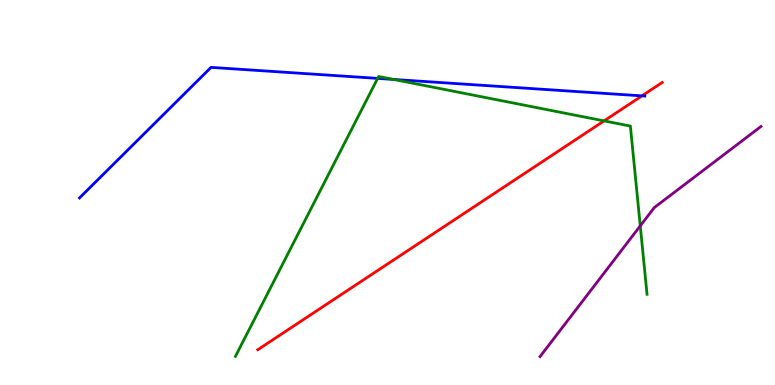[{'lines': ['blue', 'red'], 'intersections': [{'x': 8.28, 'y': 7.51}]}, {'lines': ['green', 'red'], 'intersections': [{'x': 7.79, 'y': 6.86}]}, {'lines': ['purple', 'red'], 'intersections': []}, {'lines': ['blue', 'green'], 'intersections': [{'x': 4.87, 'y': 7.96}, {'x': 5.08, 'y': 7.94}]}, {'lines': ['blue', 'purple'], 'intersections': []}, {'lines': ['green', 'purple'], 'intersections': [{'x': 8.26, 'y': 4.13}]}]